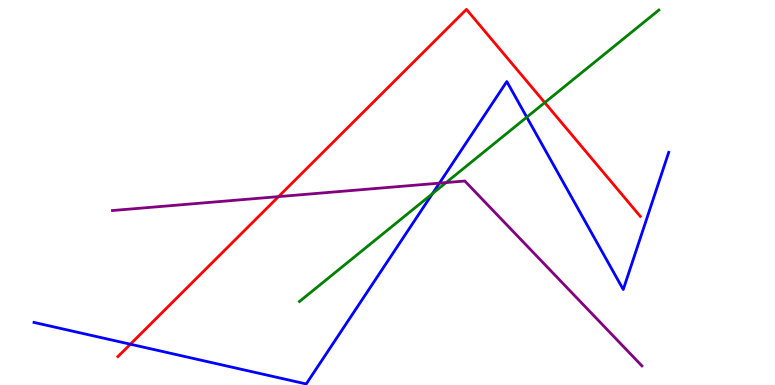[{'lines': ['blue', 'red'], 'intersections': [{'x': 1.68, 'y': 1.06}]}, {'lines': ['green', 'red'], 'intersections': [{'x': 7.03, 'y': 7.34}]}, {'lines': ['purple', 'red'], 'intersections': [{'x': 3.59, 'y': 4.89}]}, {'lines': ['blue', 'green'], 'intersections': [{'x': 5.58, 'y': 4.97}, {'x': 6.8, 'y': 6.96}]}, {'lines': ['blue', 'purple'], 'intersections': [{'x': 5.67, 'y': 5.24}]}, {'lines': ['green', 'purple'], 'intersections': [{'x': 5.76, 'y': 5.26}]}]